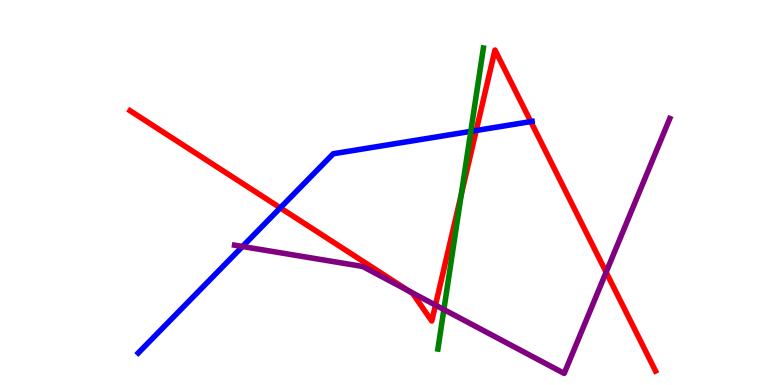[{'lines': ['blue', 'red'], 'intersections': [{'x': 3.62, 'y': 4.6}, {'x': 6.14, 'y': 6.61}, {'x': 6.85, 'y': 6.84}]}, {'lines': ['green', 'red'], 'intersections': [{'x': 5.95, 'y': 4.94}]}, {'lines': ['purple', 'red'], 'intersections': [{'x': 5.27, 'y': 2.45}, {'x': 5.62, 'y': 2.08}, {'x': 7.82, 'y': 2.93}]}, {'lines': ['blue', 'green'], 'intersections': [{'x': 6.07, 'y': 6.59}]}, {'lines': ['blue', 'purple'], 'intersections': [{'x': 3.13, 'y': 3.6}]}, {'lines': ['green', 'purple'], 'intersections': [{'x': 5.73, 'y': 1.96}]}]